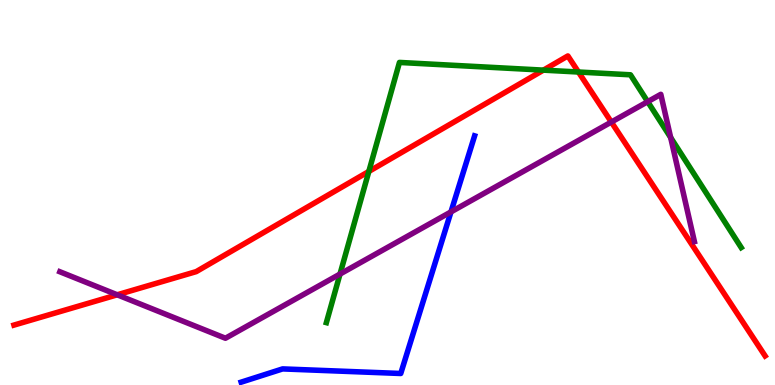[{'lines': ['blue', 'red'], 'intersections': []}, {'lines': ['green', 'red'], 'intersections': [{'x': 4.76, 'y': 5.55}, {'x': 7.01, 'y': 8.18}, {'x': 7.46, 'y': 8.13}]}, {'lines': ['purple', 'red'], 'intersections': [{'x': 1.51, 'y': 2.34}, {'x': 7.89, 'y': 6.83}]}, {'lines': ['blue', 'green'], 'intersections': []}, {'lines': ['blue', 'purple'], 'intersections': [{'x': 5.82, 'y': 4.5}]}, {'lines': ['green', 'purple'], 'intersections': [{'x': 4.39, 'y': 2.88}, {'x': 8.36, 'y': 7.36}, {'x': 8.65, 'y': 6.43}]}]